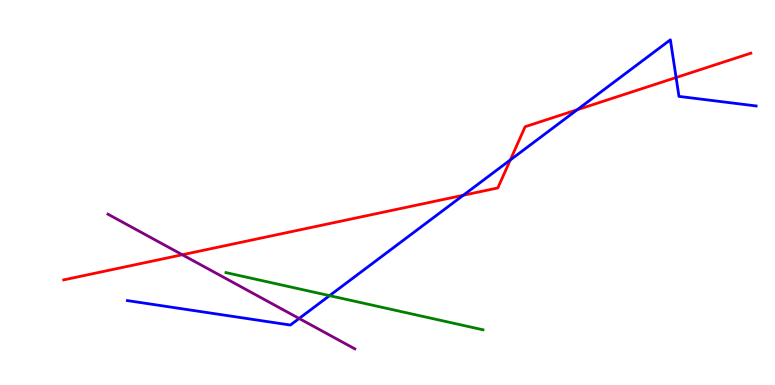[{'lines': ['blue', 'red'], 'intersections': [{'x': 5.98, 'y': 4.93}, {'x': 6.58, 'y': 5.84}, {'x': 7.45, 'y': 7.15}, {'x': 8.72, 'y': 7.99}]}, {'lines': ['green', 'red'], 'intersections': []}, {'lines': ['purple', 'red'], 'intersections': [{'x': 2.35, 'y': 3.38}]}, {'lines': ['blue', 'green'], 'intersections': [{'x': 4.25, 'y': 2.32}]}, {'lines': ['blue', 'purple'], 'intersections': [{'x': 3.86, 'y': 1.73}]}, {'lines': ['green', 'purple'], 'intersections': []}]